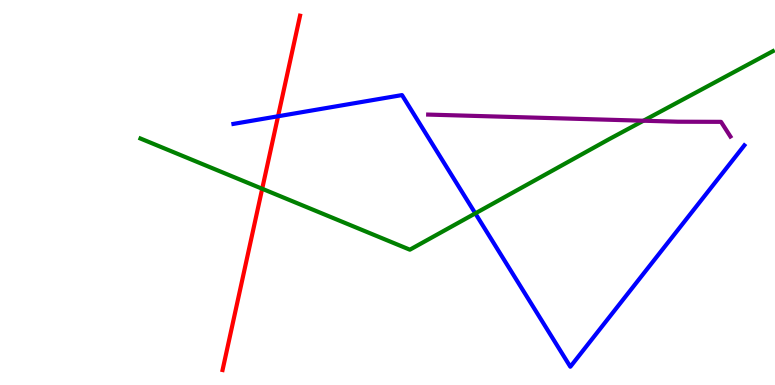[{'lines': ['blue', 'red'], 'intersections': [{'x': 3.59, 'y': 6.98}]}, {'lines': ['green', 'red'], 'intersections': [{'x': 3.38, 'y': 5.1}]}, {'lines': ['purple', 'red'], 'intersections': []}, {'lines': ['blue', 'green'], 'intersections': [{'x': 6.13, 'y': 4.46}]}, {'lines': ['blue', 'purple'], 'intersections': []}, {'lines': ['green', 'purple'], 'intersections': [{'x': 8.3, 'y': 6.86}]}]